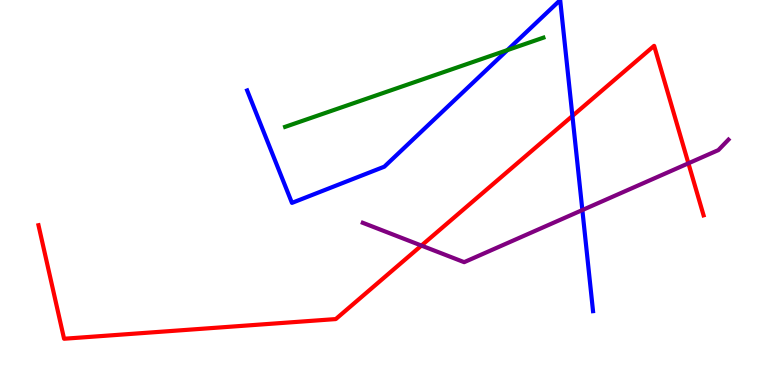[{'lines': ['blue', 'red'], 'intersections': [{'x': 7.39, 'y': 6.99}]}, {'lines': ['green', 'red'], 'intersections': []}, {'lines': ['purple', 'red'], 'intersections': [{'x': 5.44, 'y': 3.62}, {'x': 8.88, 'y': 5.76}]}, {'lines': ['blue', 'green'], 'intersections': [{'x': 6.55, 'y': 8.7}]}, {'lines': ['blue', 'purple'], 'intersections': [{'x': 7.51, 'y': 4.54}]}, {'lines': ['green', 'purple'], 'intersections': []}]